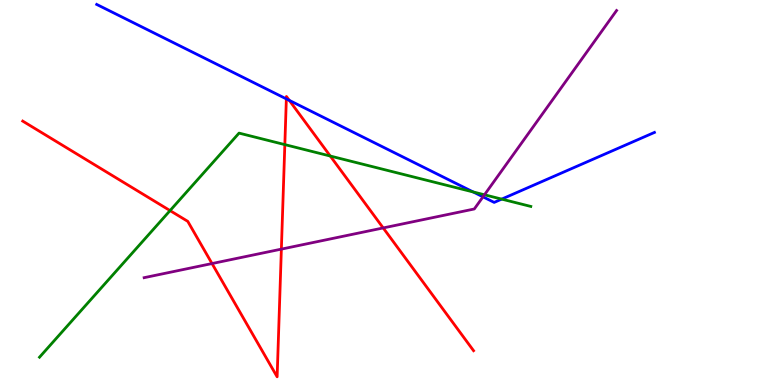[{'lines': ['blue', 'red'], 'intersections': [{'x': 3.69, 'y': 7.43}, {'x': 3.73, 'y': 7.39}]}, {'lines': ['green', 'red'], 'intersections': [{'x': 2.19, 'y': 4.53}, {'x': 3.68, 'y': 6.24}, {'x': 4.26, 'y': 5.95}]}, {'lines': ['purple', 'red'], 'intersections': [{'x': 2.74, 'y': 3.15}, {'x': 3.63, 'y': 3.53}, {'x': 4.94, 'y': 4.08}]}, {'lines': ['blue', 'green'], 'intersections': [{'x': 6.11, 'y': 5.01}, {'x': 6.47, 'y': 4.83}]}, {'lines': ['blue', 'purple'], 'intersections': [{'x': 6.23, 'y': 4.89}]}, {'lines': ['green', 'purple'], 'intersections': [{'x': 6.25, 'y': 4.94}]}]